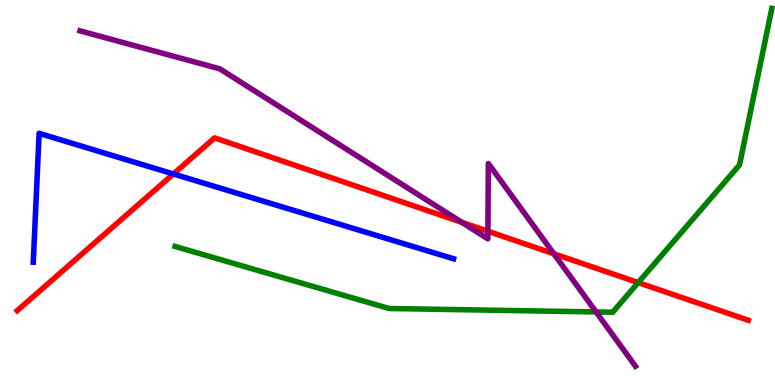[{'lines': ['blue', 'red'], 'intersections': [{'x': 2.24, 'y': 5.48}]}, {'lines': ['green', 'red'], 'intersections': [{'x': 8.23, 'y': 2.66}]}, {'lines': ['purple', 'red'], 'intersections': [{'x': 5.96, 'y': 4.23}, {'x': 6.3, 'y': 3.99}, {'x': 7.15, 'y': 3.41}]}, {'lines': ['blue', 'green'], 'intersections': []}, {'lines': ['blue', 'purple'], 'intersections': []}, {'lines': ['green', 'purple'], 'intersections': [{'x': 7.69, 'y': 1.9}]}]